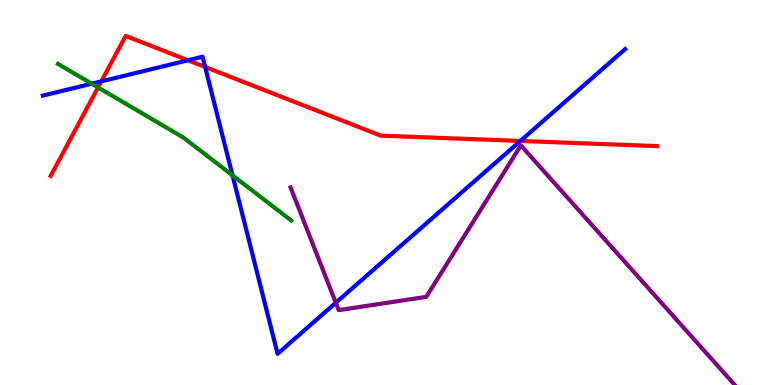[{'lines': ['blue', 'red'], 'intersections': [{'x': 1.31, 'y': 7.89}, {'x': 2.43, 'y': 8.43}, {'x': 2.65, 'y': 8.26}, {'x': 6.71, 'y': 6.34}]}, {'lines': ['green', 'red'], 'intersections': [{'x': 1.27, 'y': 7.73}]}, {'lines': ['purple', 'red'], 'intersections': []}, {'lines': ['blue', 'green'], 'intersections': [{'x': 1.18, 'y': 7.83}, {'x': 3.0, 'y': 5.45}]}, {'lines': ['blue', 'purple'], 'intersections': [{'x': 4.33, 'y': 2.14}]}, {'lines': ['green', 'purple'], 'intersections': []}]